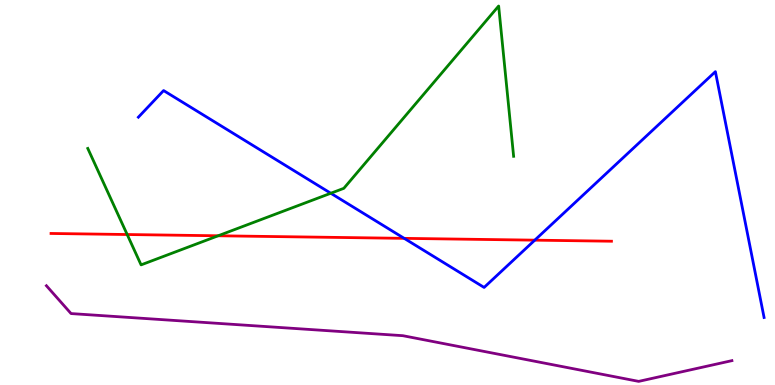[{'lines': ['blue', 'red'], 'intersections': [{'x': 5.22, 'y': 3.81}, {'x': 6.9, 'y': 3.76}]}, {'lines': ['green', 'red'], 'intersections': [{'x': 1.64, 'y': 3.91}, {'x': 2.81, 'y': 3.88}]}, {'lines': ['purple', 'red'], 'intersections': []}, {'lines': ['blue', 'green'], 'intersections': [{'x': 4.27, 'y': 4.98}]}, {'lines': ['blue', 'purple'], 'intersections': []}, {'lines': ['green', 'purple'], 'intersections': []}]